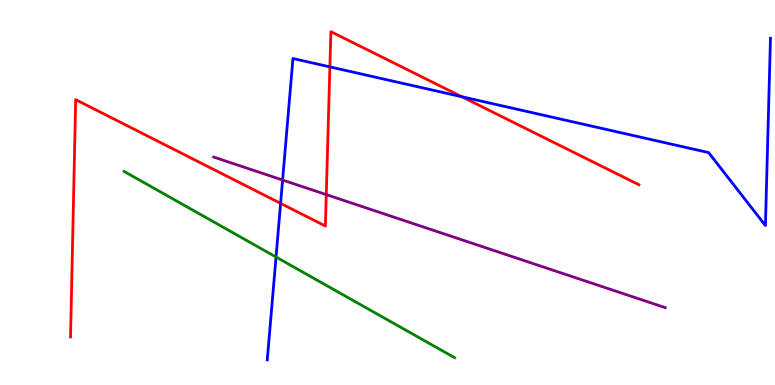[{'lines': ['blue', 'red'], 'intersections': [{'x': 3.62, 'y': 4.72}, {'x': 4.26, 'y': 8.26}, {'x': 5.96, 'y': 7.49}]}, {'lines': ['green', 'red'], 'intersections': []}, {'lines': ['purple', 'red'], 'intersections': [{'x': 4.21, 'y': 4.95}]}, {'lines': ['blue', 'green'], 'intersections': [{'x': 3.56, 'y': 3.32}]}, {'lines': ['blue', 'purple'], 'intersections': [{'x': 3.65, 'y': 5.32}]}, {'lines': ['green', 'purple'], 'intersections': []}]